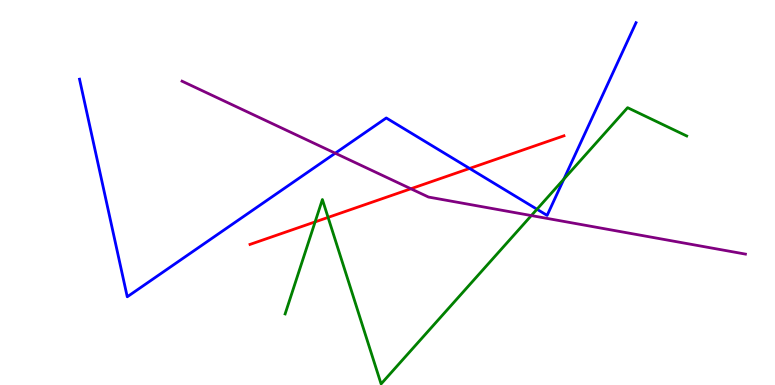[{'lines': ['blue', 'red'], 'intersections': [{'x': 6.06, 'y': 5.62}]}, {'lines': ['green', 'red'], 'intersections': [{'x': 4.07, 'y': 4.24}, {'x': 4.23, 'y': 4.35}]}, {'lines': ['purple', 'red'], 'intersections': [{'x': 5.3, 'y': 5.1}]}, {'lines': ['blue', 'green'], 'intersections': [{'x': 6.93, 'y': 4.57}, {'x': 7.28, 'y': 5.35}]}, {'lines': ['blue', 'purple'], 'intersections': [{'x': 4.33, 'y': 6.02}]}, {'lines': ['green', 'purple'], 'intersections': [{'x': 6.86, 'y': 4.4}]}]